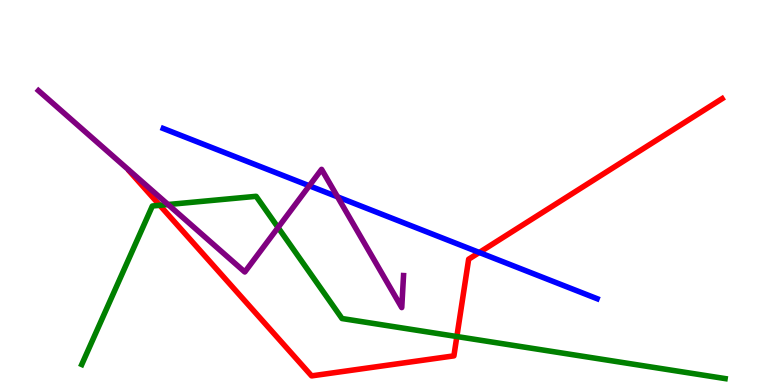[{'lines': ['blue', 'red'], 'intersections': [{'x': 6.18, 'y': 3.44}]}, {'lines': ['green', 'red'], 'intersections': [{'x': 2.06, 'y': 4.67}, {'x': 5.89, 'y': 1.26}]}, {'lines': ['purple', 'red'], 'intersections': []}, {'lines': ['blue', 'green'], 'intersections': []}, {'lines': ['blue', 'purple'], 'intersections': [{'x': 3.99, 'y': 5.17}, {'x': 4.36, 'y': 4.89}]}, {'lines': ['green', 'purple'], 'intersections': [{'x': 2.17, 'y': 4.69}, {'x': 3.59, 'y': 4.09}]}]